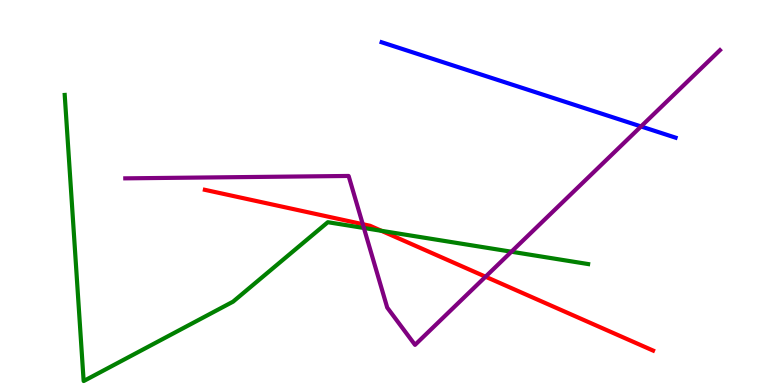[{'lines': ['blue', 'red'], 'intersections': []}, {'lines': ['green', 'red'], 'intersections': [{'x': 4.92, 'y': 4.0}]}, {'lines': ['purple', 'red'], 'intersections': [{'x': 4.68, 'y': 4.18}, {'x': 6.27, 'y': 2.81}]}, {'lines': ['blue', 'green'], 'intersections': []}, {'lines': ['blue', 'purple'], 'intersections': [{'x': 8.27, 'y': 6.72}]}, {'lines': ['green', 'purple'], 'intersections': [{'x': 4.7, 'y': 4.08}, {'x': 6.6, 'y': 3.46}]}]